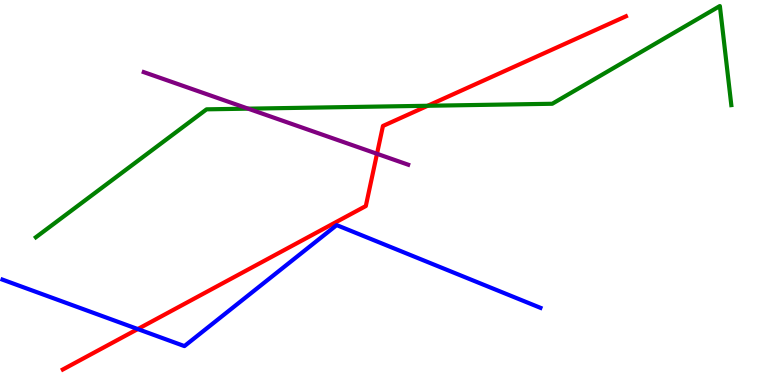[{'lines': ['blue', 'red'], 'intersections': [{'x': 1.78, 'y': 1.45}]}, {'lines': ['green', 'red'], 'intersections': [{'x': 5.52, 'y': 7.25}]}, {'lines': ['purple', 'red'], 'intersections': [{'x': 4.86, 'y': 6.01}]}, {'lines': ['blue', 'green'], 'intersections': []}, {'lines': ['blue', 'purple'], 'intersections': []}, {'lines': ['green', 'purple'], 'intersections': [{'x': 3.2, 'y': 7.18}]}]